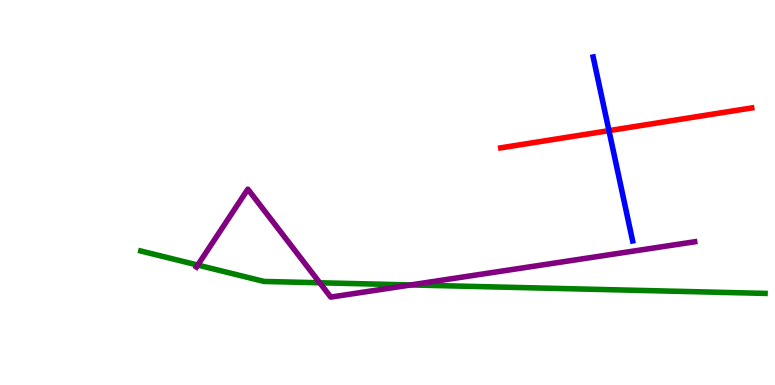[{'lines': ['blue', 'red'], 'intersections': [{'x': 7.86, 'y': 6.61}]}, {'lines': ['green', 'red'], 'intersections': []}, {'lines': ['purple', 'red'], 'intersections': []}, {'lines': ['blue', 'green'], 'intersections': []}, {'lines': ['blue', 'purple'], 'intersections': []}, {'lines': ['green', 'purple'], 'intersections': [{'x': 2.55, 'y': 3.11}, {'x': 4.13, 'y': 2.66}, {'x': 5.3, 'y': 2.6}]}]